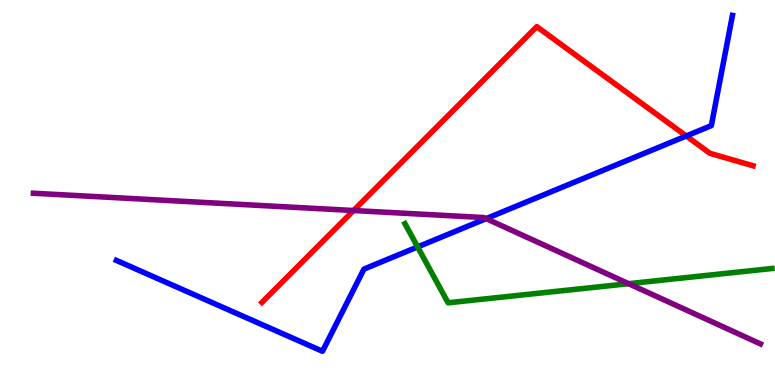[{'lines': ['blue', 'red'], 'intersections': [{'x': 8.85, 'y': 6.47}]}, {'lines': ['green', 'red'], 'intersections': []}, {'lines': ['purple', 'red'], 'intersections': [{'x': 4.56, 'y': 4.53}]}, {'lines': ['blue', 'green'], 'intersections': [{'x': 5.39, 'y': 3.59}]}, {'lines': ['blue', 'purple'], 'intersections': [{'x': 6.27, 'y': 4.32}]}, {'lines': ['green', 'purple'], 'intersections': [{'x': 8.11, 'y': 2.63}]}]